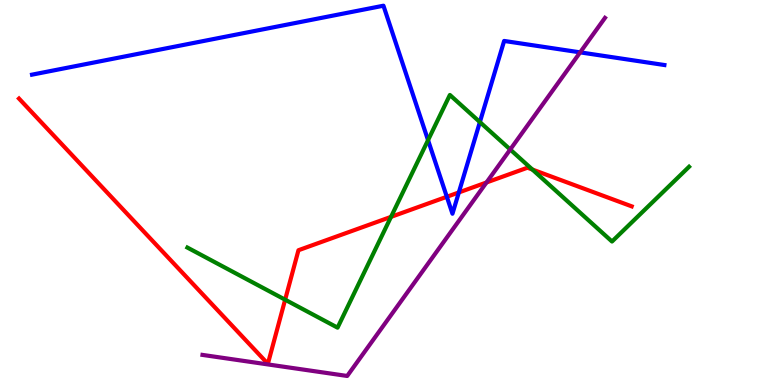[{'lines': ['blue', 'red'], 'intersections': [{'x': 5.77, 'y': 4.89}, {'x': 5.92, 'y': 5.0}]}, {'lines': ['green', 'red'], 'intersections': [{'x': 3.68, 'y': 2.22}, {'x': 5.05, 'y': 4.37}, {'x': 6.87, 'y': 5.6}]}, {'lines': ['purple', 'red'], 'intersections': [{'x': 6.28, 'y': 5.26}]}, {'lines': ['blue', 'green'], 'intersections': [{'x': 5.52, 'y': 6.36}, {'x': 6.19, 'y': 6.83}]}, {'lines': ['blue', 'purple'], 'intersections': [{'x': 7.49, 'y': 8.64}]}, {'lines': ['green', 'purple'], 'intersections': [{'x': 6.58, 'y': 6.12}]}]